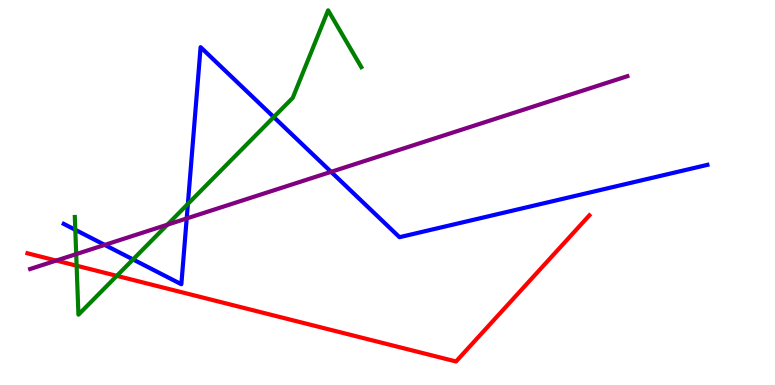[{'lines': ['blue', 'red'], 'intersections': []}, {'lines': ['green', 'red'], 'intersections': [{'x': 0.989, 'y': 3.1}, {'x': 1.51, 'y': 2.84}]}, {'lines': ['purple', 'red'], 'intersections': [{'x': 0.726, 'y': 3.23}]}, {'lines': ['blue', 'green'], 'intersections': [{'x': 0.972, 'y': 4.03}, {'x': 1.72, 'y': 3.26}, {'x': 2.42, 'y': 4.7}, {'x': 3.53, 'y': 6.96}]}, {'lines': ['blue', 'purple'], 'intersections': [{'x': 1.35, 'y': 3.64}, {'x': 2.41, 'y': 4.33}, {'x': 4.27, 'y': 5.54}]}, {'lines': ['green', 'purple'], 'intersections': [{'x': 0.983, 'y': 3.4}, {'x': 2.16, 'y': 4.16}]}]